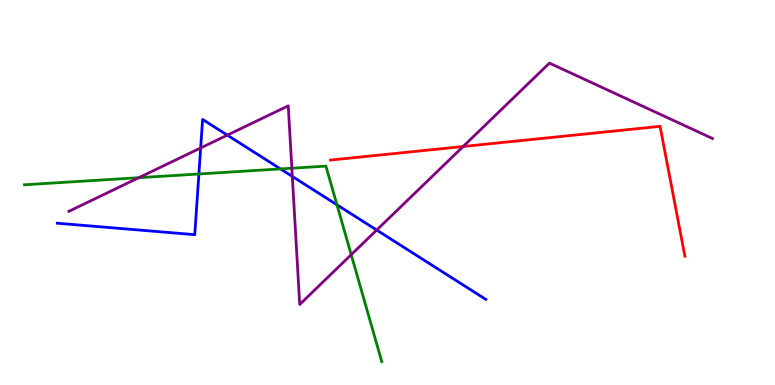[{'lines': ['blue', 'red'], 'intersections': []}, {'lines': ['green', 'red'], 'intersections': []}, {'lines': ['purple', 'red'], 'intersections': [{'x': 5.98, 'y': 6.2}]}, {'lines': ['blue', 'green'], 'intersections': [{'x': 2.57, 'y': 5.48}, {'x': 3.62, 'y': 5.61}, {'x': 4.35, 'y': 4.68}]}, {'lines': ['blue', 'purple'], 'intersections': [{'x': 2.59, 'y': 6.16}, {'x': 2.93, 'y': 6.49}, {'x': 3.77, 'y': 5.42}, {'x': 4.86, 'y': 4.02}]}, {'lines': ['green', 'purple'], 'intersections': [{'x': 1.79, 'y': 5.38}, {'x': 3.77, 'y': 5.63}, {'x': 4.53, 'y': 3.38}]}]